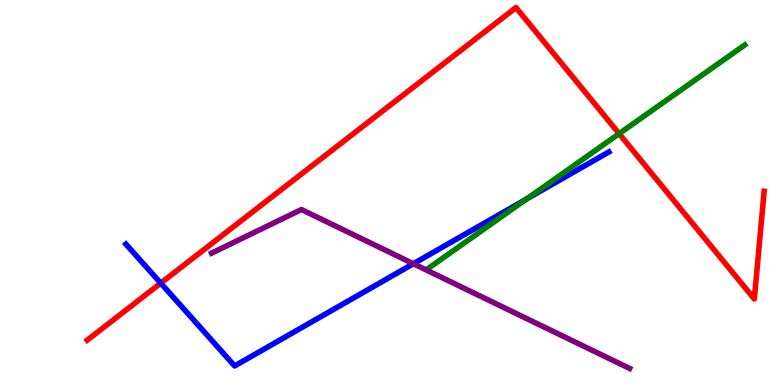[{'lines': ['blue', 'red'], 'intersections': [{'x': 2.07, 'y': 2.65}]}, {'lines': ['green', 'red'], 'intersections': [{'x': 7.99, 'y': 6.53}]}, {'lines': ['purple', 'red'], 'intersections': []}, {'lines': ['blue', 'green'], 'intersections': [{'x': 6.79, 'y': 4.83}]}, {'lines': ['blue', 'purple'], 'intersections': [{'x': 5.33, 'y': 3.15}]}, {'lines': ['green', 'purple'], 'intersections': []}]